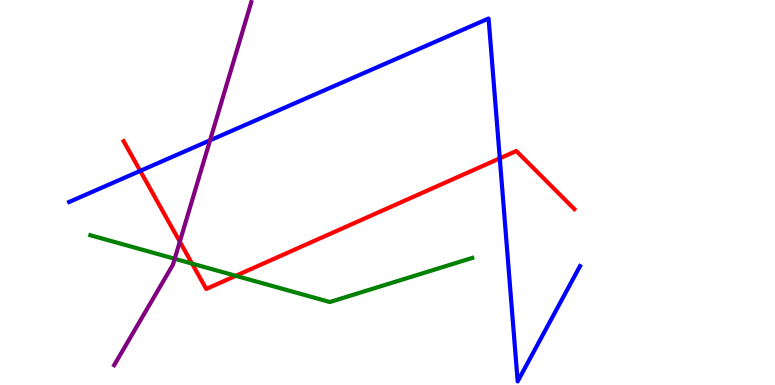[{'lines': ['blue', 'red'], 'intersections': [{'x': 1.81, 'y': 5.56}, {'x': 6.45, 'y': 5.89}]}, {'lines': ['green', 'red'], 'intersections': [{'x': 2.48, 'y': 3.15}, {'x': 3.04, 'y': 2.84}]}, {'lines': ['purple', 'red'], 'intersections': [{'x': 2.32, 'y': 3.72}]}, {'lines': ['blue', 'green'], 'intersections': []}, {'lines': ['blue', 'purple'], 'intersections': [{'x': 2.71, 'y': 6.35}]}, {'lines': ['green', 'purple'], 'intersections': [{'x': 2.25, 'y': 3.28}]}]